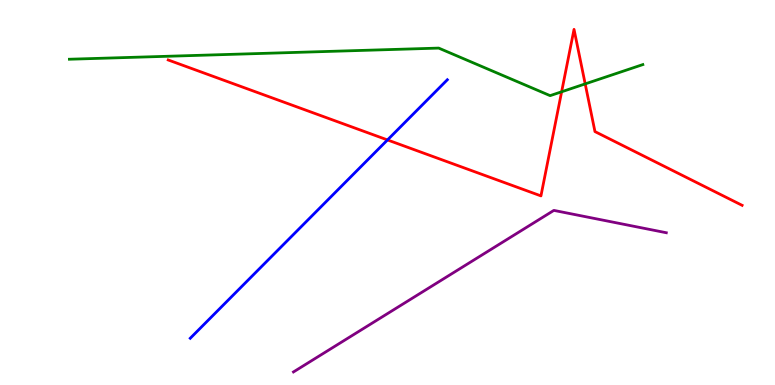[{'lines': ['blue', 'red'], 'intersections': [{'x': 5.0, 'y': 6.37}]}, {'lines': ['green', 'red'], 'intersections': [{'x': 7.25, 'y': 7.62}, {'x': 7.55, 'y': 7.82}]}, {'lines': ['purple', 'red'], 'intersections': []}, {'lines': ['blue', 'green'], 'intersections': []}, {'lines': ['blue', 'purple'], 'intersections': []}, {'lines': ['green', 'purple'], 'intersections': []}]